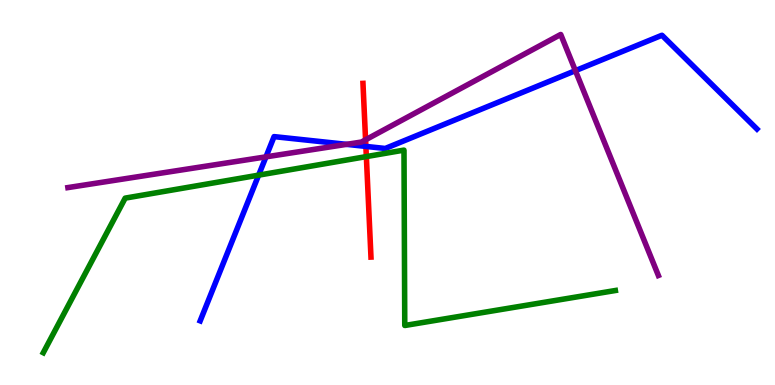[{'lines': ['blue', 'red'], 'intersections': [{'x': 4.72, 'y': 6.2}]}, {'lines': ['green', 'red'], 'intersections': [{'x': 4.73, 'y': 5.93}]}, {'lines': ['purple', 'red'], 'intersections': [{'x': 4.72, 'y': 6.37}]}, {'lines': ['blue', 'green'], 'intersections': [{'x': 3.34, 'y': 5.45}]}, {'lines': ['blue', 'purple'], 'intersections': [{'x': 3.43, 'y': 5.93}, {'x': 4.47, 'y': 6.25}, {'x': 7.42, 'y': 8.16}]}, {'lines': ['green', 'purple'], 'intersections': []}]